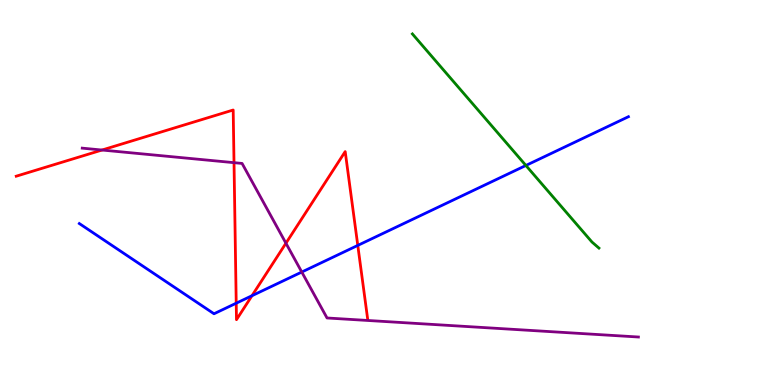[{'lines': ['blue', 'red'], 'intersections': [{'x': 3.05, 'y': 2.12}, {'x': 3.25, 'y': 2.32}, {'x': 4.62, 'y': 3.63}]}, {'lines': ['green', 'red'], 'intersections': []}, {'lines': ['purple', 'red'], 'intersections': [{'x': 1.32, 'y': 6.1}, {'x': 3.02, 'y': 5.77}, {'x': 3.69, 'y': 3.68}]}, {'lines': ['blue', 'green'], 'intersections': [{'x': 6.79, 'y': 5.7}]}, {'lines': ['blue', 'purple'], 'intersections': [{'x': 3.89, 'y': 2.93}]}, {'lines': ['green', 'purple'], 'intersections': []}]